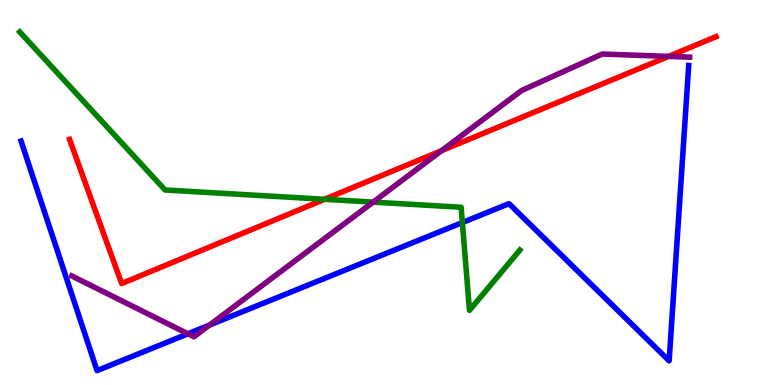[{'lines': ['blue', 'red'], 'intersections': []}, {'lines': ['green', 'red'], 'intersections': [{'x': 4.19, 'y': 4.82}]}, {'lines': ['purple', 'red'], 'intersections': [{'x': 5.7, 'y': 6.09}, {'x': 8.63, 'y': 8.54}]}, {'lines': ['blue', 'green'], 'intersections': [{'x': 5.97, 'y': 4.22}]}, {'lines': ['blue', 'purple'], 'intersections': [{'x': 2.42, 'y': 1.33}, {'x': 2.7, 'y': 1.56}]}, {'lines': ['green', 'purple'], 'intersections': [{'x': 4.81, 'y': 4.75}]}]